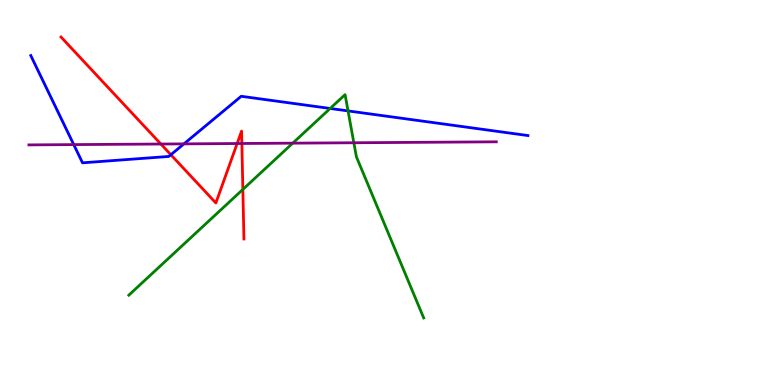[{'lines': ['blue', 'red'], 'intersections': [{'x': 2.2, 'y': 5.98}]}, {'lines': ['green', 'red'], 'intersections': [{'x': 3.13, 'y': 5.08}]}, {'lines': ['purple', 'red'], 'intersections': [{'x': 2.08, 'y': 6.26}, {'x': 3.06, 'y': 6.27}, {'x': 3.12, 'y': 6.27}]}, {'lines': ['blue', 'green'], 'intersections': [{'x': 4.26, 'y': 7.18}, {'x': 4.49, 'y': 7.12}]}, {'lines': ['blue', 'purple'], 'intersections': [{'x': 0.951, 'y': 6.24}, {'x': 2.37, 'y': 6.26}]}, {'lines': ['green', 'purple'], 'intersections': [{'x': 3.78, 'y': 6.28}, {'x': 4.57, 'y': 6.29}]}]